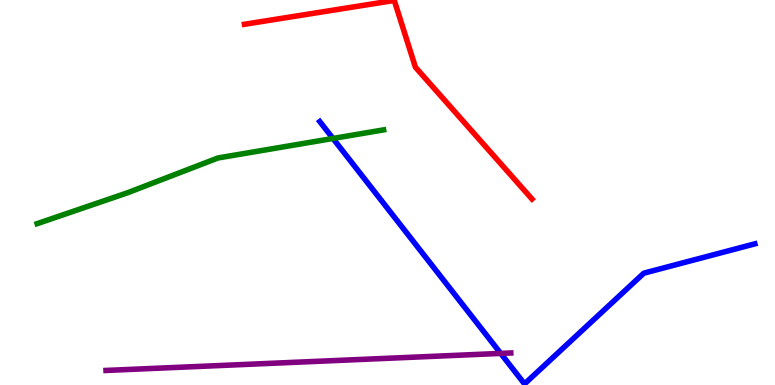[{'lines': ['blue', 'red'], 'intersections': []}, {'lines': ['green', 'red'], 'intersections': []}, {'lines': ['purple', 'red'], 'intersections': []}, {'lines': ['blue', 'green'], 'intersections': [{'x': 4.3, 'y': 6.4}]}, {'lines': ['blue', 'purple'], 'intersections': [{'x': 6.46, 'y': 0.821}]}, {'lines': ['green', 'purple'], 'intersections': []}]